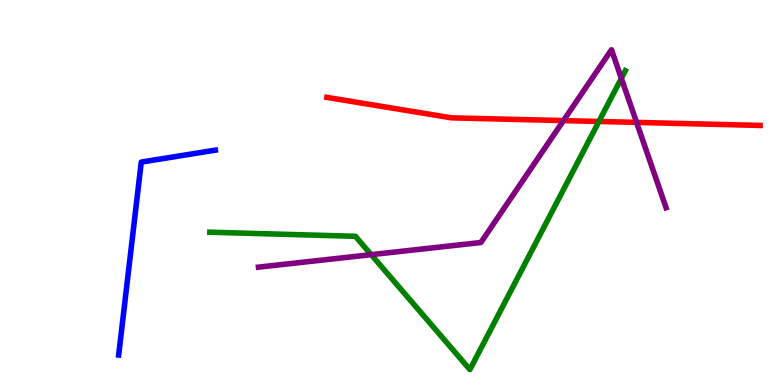[{'lines': ['blue', 'red'], 'intersections': []}, {'lines': ['green', 'red'], 'intersections': [{'x': 7.73, 'y': 6.84}]}, {'lines': ['purple', 'red'], 'intersections': [{'x': 7.27, 'y': 6.87}, {'x': 8.21, 'y': 6.82}]}, {'lines': ['blue', 'green'], 'intersections': []}, {'lines': ['blue', 'purple'], 'intersections': []}, {'lines': ['green', 'purple'], 'intersections': [{'x': 4.79, 'y': 3.39}, {'x': 8.02, 'y': 7.97}]}]